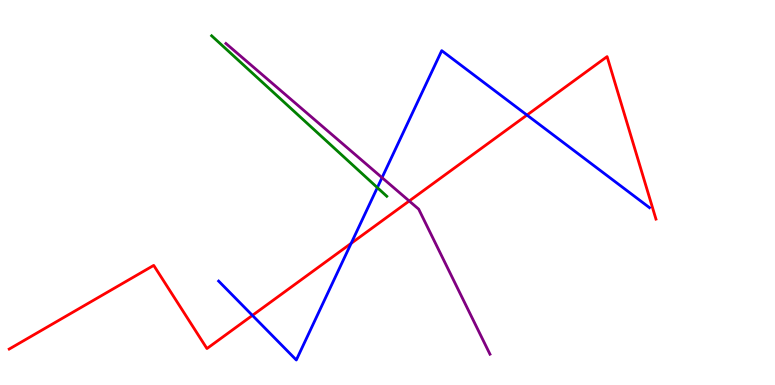[{'lines': ['blue', 'red'], 'intersections': [{'x': 3.26, 'y': 1.81}, {'x': 4.53, 'y': 3.68}, {'x': 6.8, 'y': 7.01}]}, {'lines': ['green', 'red'], 'intersections': []}, {'lines': ['purple', 'red'], 'intersections': [{'x': 5.28, 'y': 4.78}]}, {'lines': ['blue', 'green'], 'intersections': [{'x': 4.87, 'y': 5.13}]}, {'lines': ['blue', 'purple'], 'intersections': [{'x': 4.93, 'y': 5.39}]}, {'lines': ['green', 'purple'], 'intersections': []}]